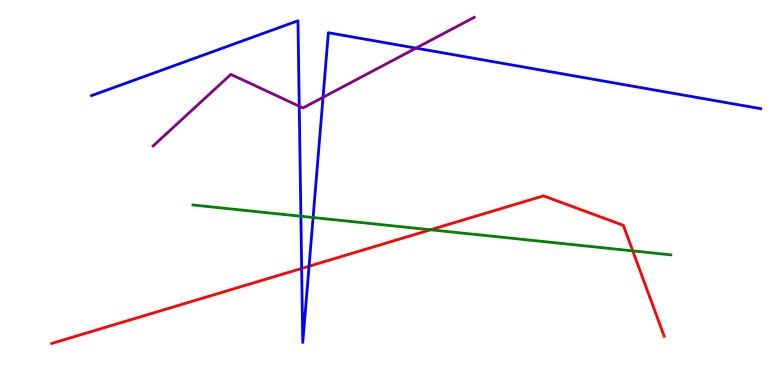[{'lines': ['blue', 'red'], 'intersections': [{'x': 3.89, 'y': 3.03}, {'x': 3.99, 'y': 3.08}]}, {'lines': ['green', 'red'], 'intersections': [{'x': 5.56, 'y': 4.03}, {'x': 8.16, 'y': 3.48}]}, {'lines': ['purple', 'red'], 'intersections': []}, {'lines': ['blue', 'green'], 'intersections': [{'x': 3.88, 'y': 4.38}, {'x': 4.04, 'y': 4.35}]}, {'lines': ['blue', 'purple'], 'intersections': [{'x': 3.86, 'y': 7.24}, {'x': 4.17, 'y': 7.47}, {'x': 5.37, 'y': 8.75}]}, {'lines': ['green', 'purple'], 'intersections': []}]